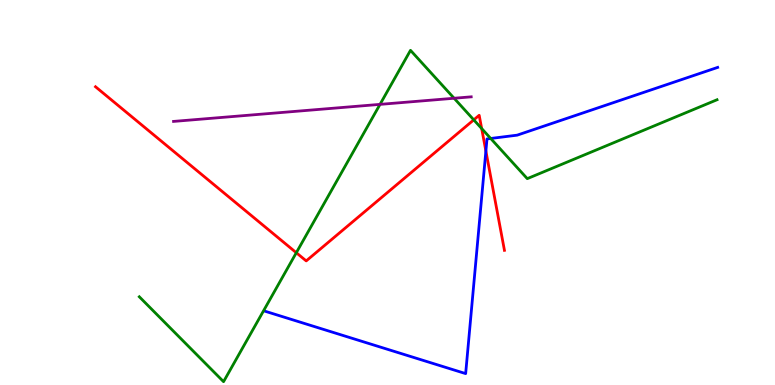[{'lines': ['blue', 'red'], 'intersections': [{'x': 6.27, 'y': 6.08}]}, {'lines': ['green', 'red'], 'intersections': [{'x': 3.82, 'y': 3.44}, {'x': 6.11, 'y': 6.89}, {'x': 6.22, 'y': 6.66}]}, {'lines': ['purple', 'red'], 'intersections': []}, {'lines': ['blue', 'green'], 'intersections': [{'x': 6.33, 'y': 6.4}]}, {'lines': ['blue', 'purple'], 'intersections': []}, {'lines': ['green', 'purple'], 'intersections': [{'x': 4.9, 'y': 7.29}, {'x': 5.86, 'y': 7.45}]}]